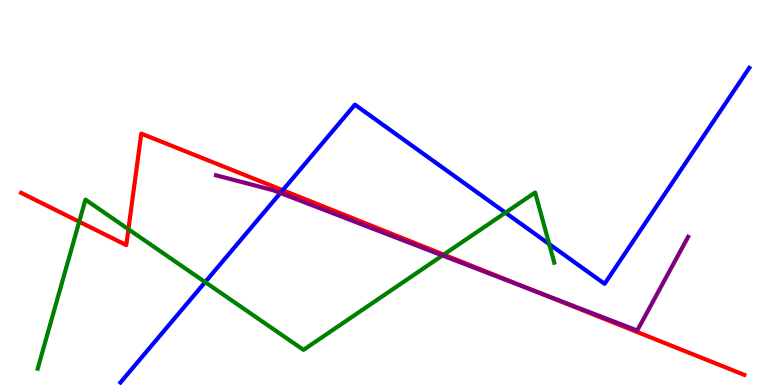[{'lines': ['blue', 'red'], 'intersections': [{'x': 3.65, 'y': 5.06}]}, {'lines': ['green', 'red'], 'intersections': [{'x': 1.02, 'y': 4.24}, {'x': 1.66, 'y': 4.05}, {'x': 5.73, 'y': 3.39}]}, {'lines': ['purple', 'red'], 'intersections': [{'x': 6.89, 'y': 2.45}]}, {'lines': ['blue', 'green'], 'intersections': [{'x': 2.65, 'y': 2.67}, {'x': 6.52, 'y': 4.48}, {'x': 7.09, 'y': 3.66}]}, {'lines': ['blue', 'purple'], 'intersections': [{'x': 3.62, 'y': 4.99}]}, {'lines': ['green', 'purple'], 'intersections': [{'x': 5.71, 'y': 3.36}]}]